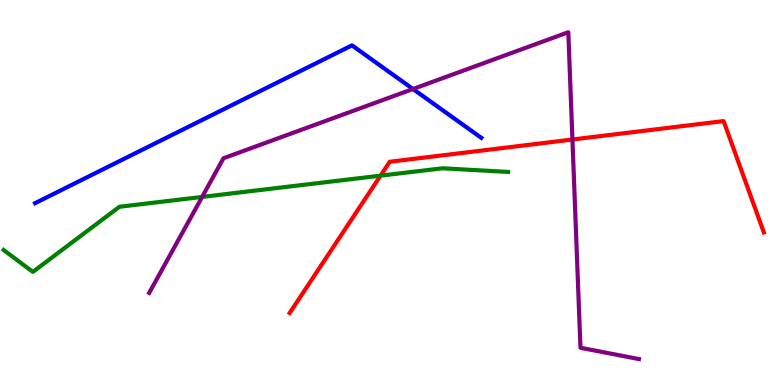[{'lines': ['blue', 'red'], 'intersections': []}, {'lines': ['green', 'red'], 'intersections': [{'x': 4.91, 'y': 5.44}]}, {'lines': ['purple', 'red'], 'intersections': [{'x': 7.39, 'y': 6.38}]}, {'lines': ['blue', 'green'], 'intersections': []}, {'lines': ['blue', 'purple'], 'intersections': [{'x': 5.33, 'y': 7.69}]}, {'lines': ['green', 'purple'], 'intersections': [{'x': 2.61, 'y': 4.89}]}]